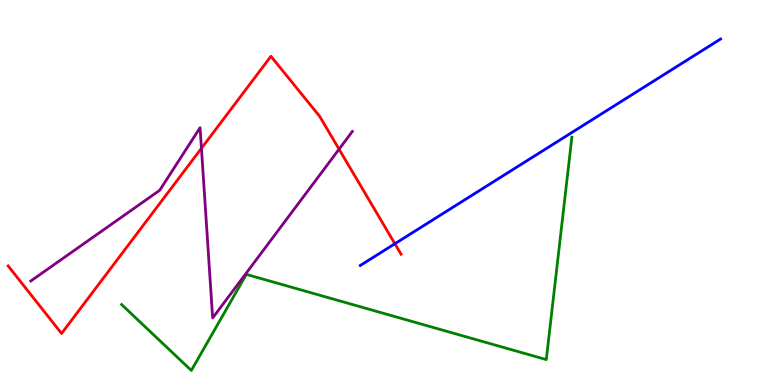[{'lines': ['blue', 'red'], 'intersections': [{'x': 5.1, 'y': 3.67}]}, {'lines': ['green', 'red'], 'intersections': []}, {'lines': ['purple', 'red'], 'intersections': [{'x': 2.6, 'y': 6.15}, {'x': 4.37, 'y': 6.12}]}, {'lines': ['blue', 'green'], 'intersections': []}, {'lines': ['blue', 'purple'], 'intersections': []}, {'lines': ['green', 'purple'], 'intersections': []}]